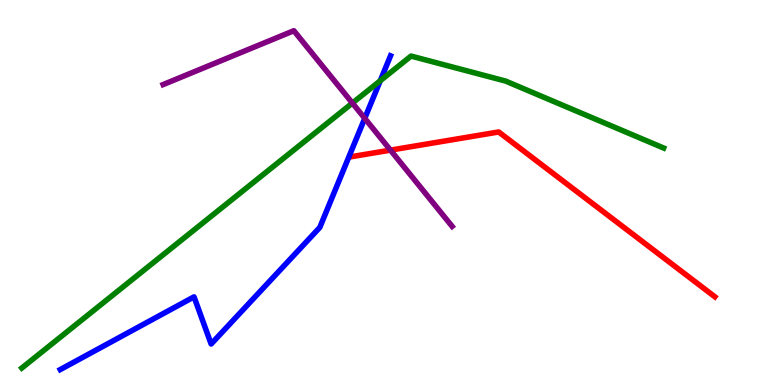[{'lines': ['blue', 'red'], 'intersections': []}, {'lines': ['green', 'red'], 'intersections': []}, {'lines': ['purple', 'red'], 'intersections': [{'x': 5.04, 'y': 6.1}]}, {'lines': ['blue', 'green'], 'intersections': [{'x': 4.91, 'y': 7.9}]}, {'lines': ['blue', 'purple'], 'intersections': [{'x': 4.71, 'y': 6.93}]}, {'lines': ['green', 'purple'], 'intersections': [{'x': 4.55, 'y': 7.32}]}]